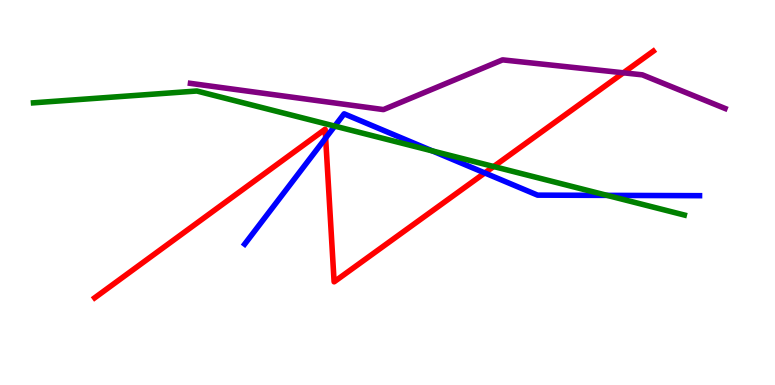[{'lines': ['blue', 'red'], 'intersections': [{'x': 4.2, 'y': 6.41}, {'x': 6.26, 'y': 5.51}]}, {'lines': ['green', 'red'], 'intersections': [{'x': 6.37, 'y': 5.67}]}, {'lines': ['purple', 'red'], 'intersections': [{'x': 8.04, 'y': 8.11}]}, {'lines': ['blue', 'green'], 'intersections': [{'x': 4.32, 'y': 6.72}, {'x': 5.58, 'y': 6.08}, {'x': 7.83, 'y': 4.93}]}, {'lines': ['blue', 'purple'], 'intersections': []}, {'lines': ['green', 'purple'], 'intersections': []}]